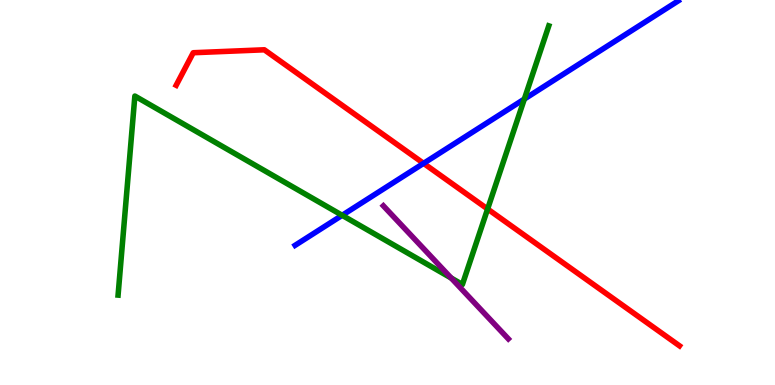[{'lines': ['blue', 'red'], 'intersections': [{'x': 5.47, 'y': 5.76}]}, {'lines': ['green', 'red'], 'intersections': [{'x': 6.29, 'y': 4.57}]}, {'lines': ['purple', 'red'], 'intersections': []}, {'lines': ['blue', 'green'], 'intersections': [{'x': 4.41, 'y': 4.41}, {'x': 6.77, 'y': 7.43}]}, {'lines': ['blue', 'purple'], 'intersections': []}, {'lines': ['green', 'purple'], 'intersections': [{'x': 5.82, 'y': 2.78}]}]